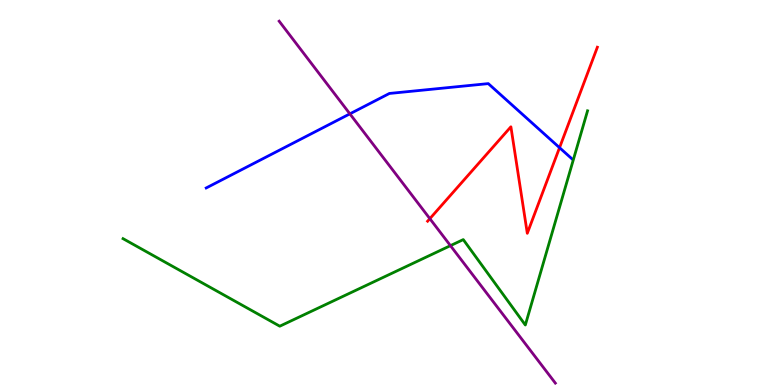[{'lines': ['blue', 'red'], 'intersections': [{'x': 7.22, 'y': 6.16}]}, {'lines': ['green', 'red'], 'intersections': []}, {'lines': ['purple', 'red'], 'intersections': [{'x': 5.55, 'y': 4.32}]}, {'lines': ['blue', 'green'], 'intersections': []}, {'lines': ['blue', 'purple'], 'intersections': [{'x': 4.51, 'y': 7.04}]}, {'lines': ['green', 'purple'], 'intersections': [{'x': 5.81, 'y': 3.62}]}]